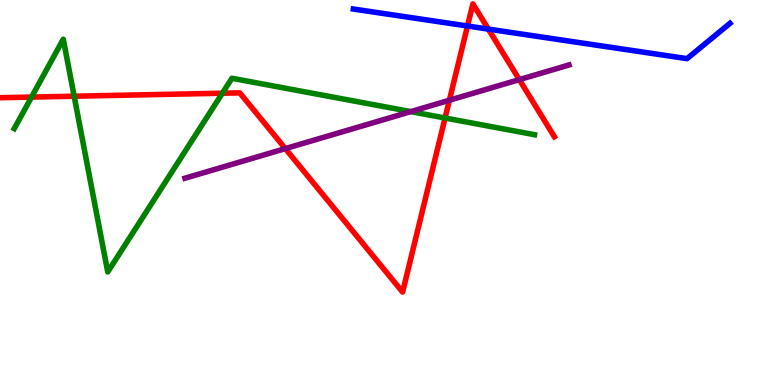[{'lines': ['blue', 'red'], 'intersections': [{'x': 6.03, 'y': 9.32}, {'x': 6.3, 'y': 9.24}]}, {'lines': ['green', 'red'], 'intersections': [{'x': 0.407, 'y': 7.48}, {'x': 0.957, 'y': 7.5}, {'x': 2.87, 'y': 7.58}, {'x': 5.74, 'y': 6.93}]}, {'lines': ['purple', 'red'], 'intersections': [{'x': 3.68, 'y': 6.14}, {'x': 5.8, 'y': 7.4}, {'x': 6.7, 'y': 7.93}]}, {'lines': ['blue', 'green'], 'intersections': []}, {'lines': ['blue', 'purple'], 'intersections': []}, {'lines': ['green', 'purple'], 'intersections': [{'x': 5.3, 'y': 7.1}]}]